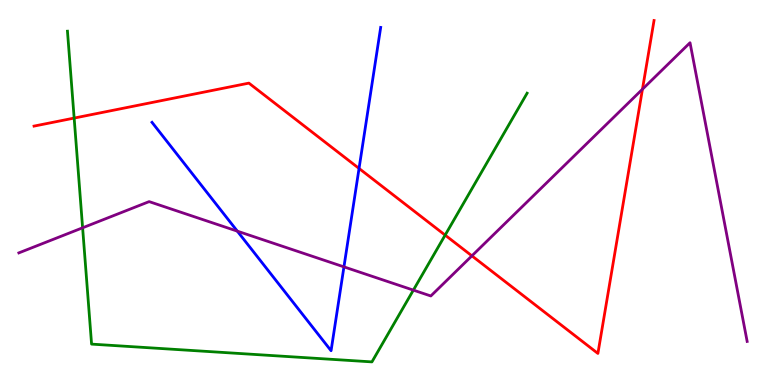[{'lines': ['blue', 'red'], 'intersections': [{'x': 4.63, 'y': 5.62}]}, {'lines': ['green', 'red'], 'intersections': [{'x': 0.957, 'y': 6.93}, {'x': 5.74, 'y': 3.89}]}, {'lines': ['purple', 'red'], 'intersections': [{'x': 6.09, 'y': 3.35}, {'x': 8.29, 'y': 7.68}]}, {'lines': ['blue', 'green'], 'intersections': []}, {'lines': ['blue', 'purple'], 'intersections': [{'x': 3.06, 'y': 4.0}, {'x': 4.44, 'y': 3.07}]}, {'lines': ['green', 'purple'], 'intersections': [{'x': 1.07, 'y': 4.08}, {'x': 5.33, 'y': 2.46}]}]